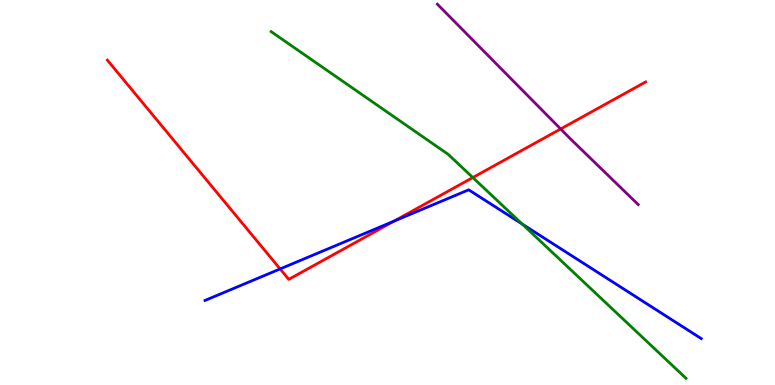[{'lines': ['blue', 'red'], 'intersections': [{'x': 3.61, 'y': 3.01}, {'x': 5.08, 'y': 4.26}]}, {'lines': ['green', 'red'], 'intersections': [{'x': 6.1, 'y': 5.39}]}, {'lines': ['purple', 'red'], 'intersections': [{'x': 7.23, 'y': 6.65}]}, {'lines': ['blue', 'green'], 'intersections': [{'x': 6.74, 'y': 4.18}]}, {'lines': ['blue', 'purple'], 'intersections': []}, {'lines': ['green', 'purple'], 'intersections': []}]